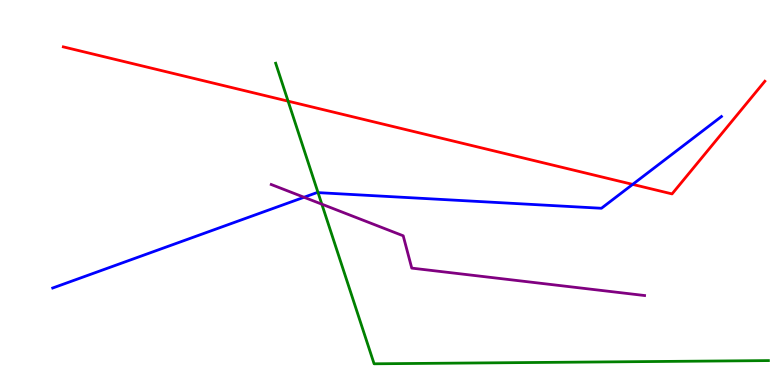[{'lines': ['blue', 'red'], 'intersections': [{'x': 8.16, 'y': 5.21}]}, {'lines': ['green', 'red'], 'intersections': [{'x': 3.72, 'y': 7.37}]}, {'lines': ['purple', 'red'], 'intersections': []}, {'lines': ['blue', 'green'], 'intersections': [{'x': 4.1, 'y': 5.0}]}, {'lines': ['blue', 'purple'], 'intersections': [{'x': 3.92, 'y': 4.88}]}, {'lines': ['green', 'purple'], 'intersections': [{'x': 4.15, 'y': 4.7}]}]